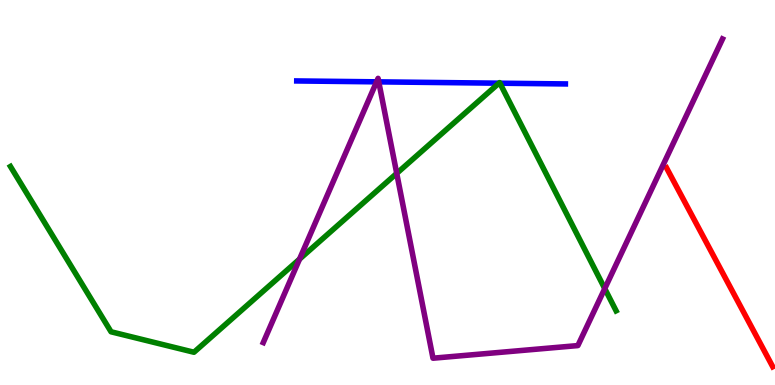[{'lines': ['blue', 'red'], 'intersections': []}, {'lines': ['green', 'red'], 'intersections': []}, {'lines': ['purple', 'red'], 'intersections': []}, {'lines': ['blue', 'green'], 'intersections': [{'x': 6.44, 'y': 7.84}, {'x': 6.45, 'y': 7.84}]}, {'lines': ['blue', 'purple'], 'intersections': [{'x': 4.86, 'y': 7.87}, {'x': 4.89, 'y': 7.87}]}, {'lines': ['green', 'purple'], 'intersections': [{'x': 3.87, 'y': 3.27}, {'x': 5.12, 'y': 5.5}, {'x': 7.8, 'y': 2.5}]}]